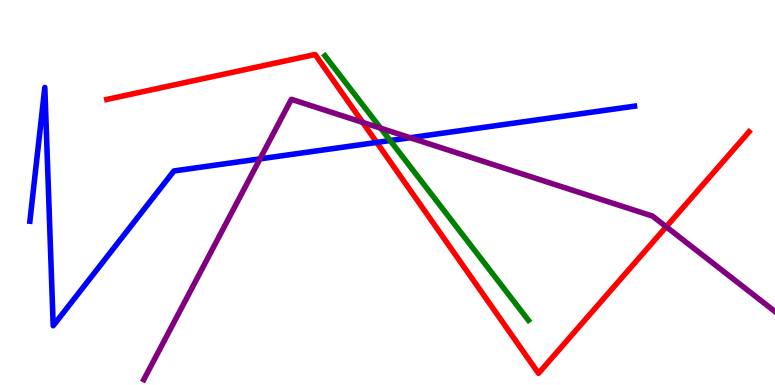[{'lines': ['blue', 'red'], 'intersections': [{'x': 4.86, 'y': 6.3}]}, {'lines': ['green', 'red'], 'intersections': []}, {'lines': ['purple', 'red'], 'intersections': [{'x': 4.68, 'y': 6.82}, {'x': 8.6, 'y': 4.11}]}, {'lines': ['blue', 'green'], 'intersections': [{'x': 5.03, 'y': 6.35}]}, {'lines': ['blue', 'purple'], 'intersections': [{'x': 3.36, 'y': 5.87}, {'x': 5.29, 'y': 6.42}]}, {'lines': ['green', 'purple'], 'intersections': [{'x': 4.91, 'y': 6.67}]}]